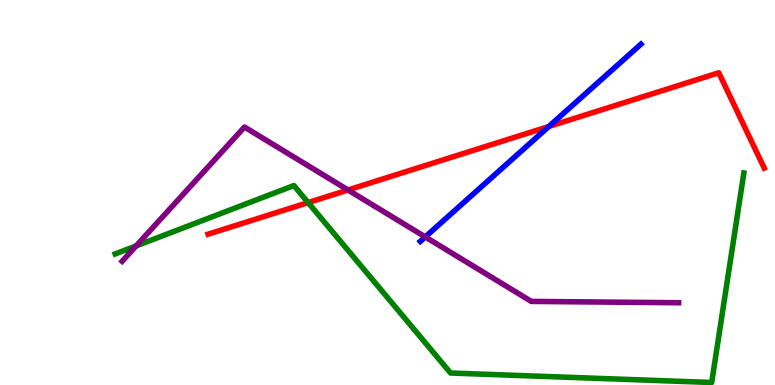[{'lines': ['blue', 'red'], 'intersections': [{'x': 7.08, 'y': 6.71}]}, {'lines': ['green', 'red'], 'intersections': [{'x': 3.98, 'y': 4.74}]}, {'lines': ['purple', 'red'], 'intersections': [{'x': 4.49, 'y': 5.07}]}, {'lines': ['blue', 'green'], 'intersections': []}, {'lines': ['blue', 'purple'], 'intersections': [{'x': 5.49, 'y': 3.85}]}, {'lines': ['green', 'purple'], 'intersections': [{'x': 1.76, 'y': 3.61}]}]